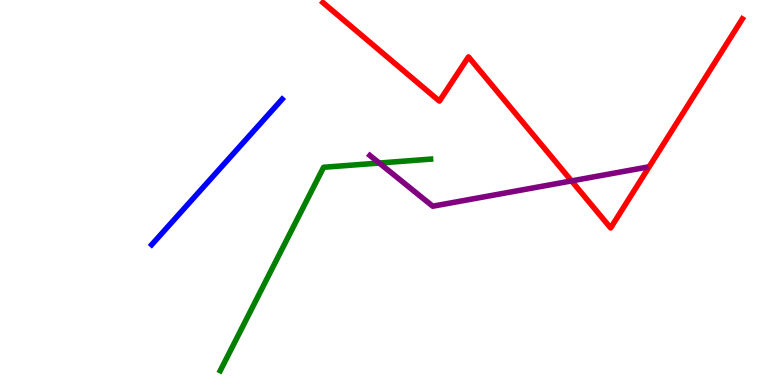[{'lines': ['blue', 'red'], 'intersections': []}, {'lines': ['green', 'red'], 'intersections': []}, {'lines': ['purple', 'red'], 'intersections': [{'x': 7.37, 'y': 5.3}]}, {'lines': ['blue', 'green'], 'intersections': []}, {'lines': ['blue', 'purple'], 'intersections': []}, {'lines': ['green', 'purple'], 'intersections': [{'x': 4.89, 'y': 5.77}]}]